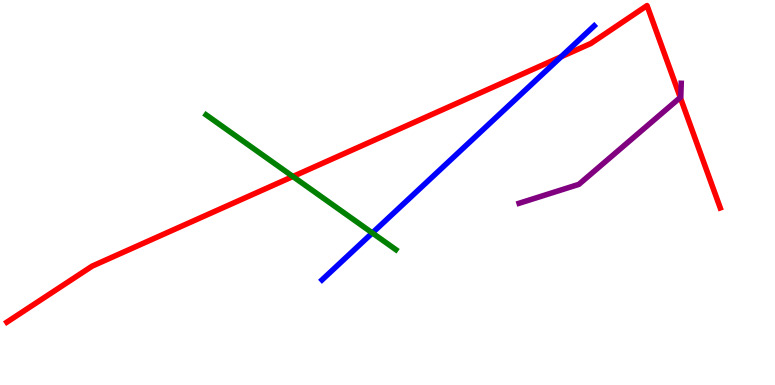[{'lines': ['blue', 'red'], 'intersections': [{'x': 7.24, 'y': 8.53}]}, {'lines': ['green', 'red'], 'intersections': [{'x': 3.78, 'y': 5.42}]}, {'lines': ['purple', 'red'], 'intersections': [{'x': 8.78, 'y': 7.47}]}, {'lines': ['blue', 'green'], 'intersections': [{'x': 4.8, 'y': 3.95}]}, {'lines': ['blue', 'purple'], 'intersections': []}, {'lines': ['green', 'purple'], 'intersections': []}]